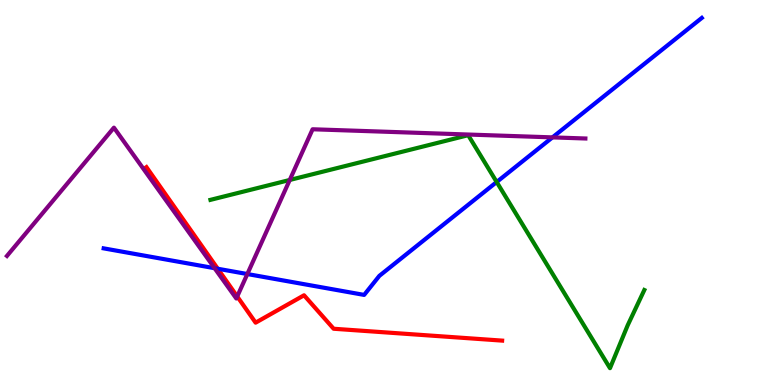[{'lines': ['blue', 'red'], 'intersections': [{'x': 2.81, 'y': 3.02}]}, {'lines': ['green', 'red'], 'intersections': []}, {'lines': ['purple', 'red'], 'intersections': [{'x': 3.06, 'y': 2.3}]}, {'lines': ['blue', 'green'], 'intersections': [{'x': 6.41, 'y': 5.27}]}, {'lines': ['blue', 'purple'], 'intersections': [{'x': 2.77, 'y': 3.03}, {'x': 3.19, 'y': 2.88}, {'x': 7.13, 'y': 6.43}]}, {'lines': ['green', 'purple'], 'intersections': [{'x': 3.74, 'y': 5.33}]}]